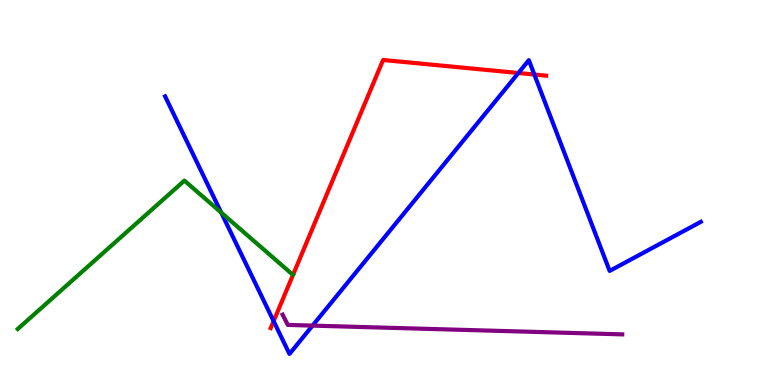[{'lines': ['blue', 'red'], 'intersections': [{'x': 3.53, 'y': 1.66}, {'x': 6.69, 'y': 8.1}, {'x': 6.89, 'y': 8.06}]}, {'lines': ['green', 'red'], 'intersections': []}, {'lines': ['purple', 'red'], 'intersections': []}, {'lines': ['blue', 'green'], 'intersections': [{'x': 2.85, 'y': 4.48}]}, {'lines': ['blue', 'purple'], 'intersections': [{'x': 4.03, 'y': 1.54}]}, {'lines': ['green', 'purple'], 'intersections': []}]